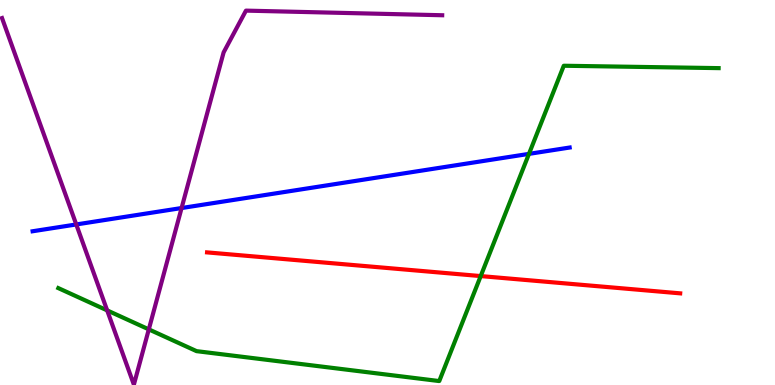[{'lines': ['blue', 'red'], 'intersections': []}, {'lines': ['green', 'red'], 'intersections': [{'x': 6.2, 'y': 2.83}]}, {'lines': ['purple', 'red'], 'intersections': []}, {'lines': ['blue', 'green'], 'intersections': [{'x': 6.83, 'y': 6.0}]}, {'lines': ['blue', 'purple'], 'intersections': [{'x': 0.984, 'y': 4.17}, {'x': 2.34, 'y': 4.6}]}, {'lines': ['green', 'purple'], 'intersections': [{'x': 1.38, 'y': 1.94}, {'x': 1.92, 'y': 1.44}]}]